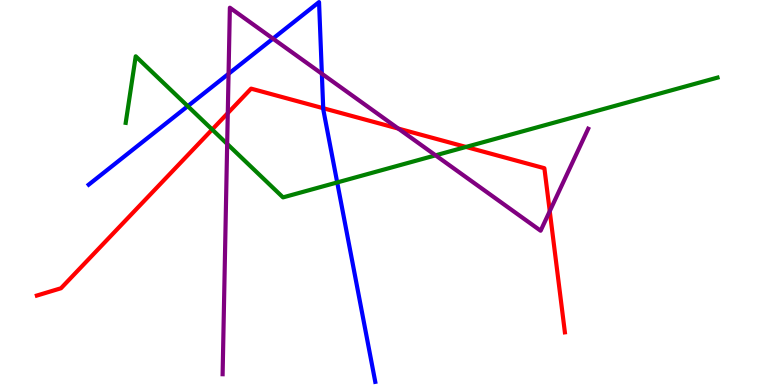[{'lines': ['blue', 'red'], 'intersections': [{'x': 4.17, 'y': 7.19}]}, {'lines': ['green', 'red'], 'intersections': [{'x': 2.74, 'y': 6.64}, {'x': 6.01, 'y': 6.18}]}, {'lines': ['purple', 'red'], 'intersections': [{'x': 2.94, 'y': 7.06}, {'x': 5.14, 'y': 6.66}, {'x': 7.09, 'y': 4.51}]}, {'lines': ['blue', 'green'], 'intersections': [{'x': 2.42, 'y': 7.24}, {'x': 4.35, 'y': 5.26}]}, {'lines': ['blue', 'purple'], 'intersections': [{'x': 2.95, 'y': 8.08}, {'x': 3.52, 'y': 9.0}, {'x': 4.15, 'y': 8.09}]}, {'lines': ['green', 'purple'], 'intersections': [{'x': 2.93, 'y': 6.26}, {'x': 5.62, 'y': 5.97}]}]